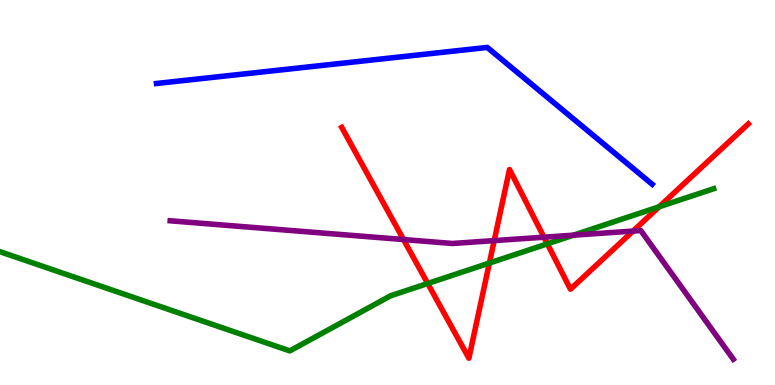[{'lines': ['blue', 'red'], 'intersections': []}, {'lines': ['green', 'red'], 'intersections': [{'x': 5.52, 'y': 2.64}, {'x': 6.31, 'y': 3.17}, {'x': 7.06, 'y': 3.67}, {'x': 8.5, 'y': 4.63}]}, {'lines': ['purple', 'red'], 'intersections': [{'x': 5.21, 'y': 3.78}, {'x': 6.38, 'y': 3.75}, {'x': 7.02, 'y': 3.84}, {'x': 8.17, 'y': 4.0}]}, {'lines': ['blue', 'green'], 'intersections': []}, {'lines': ['blue', 'purple'], 'intersections': []}, {'lines': ['green', 'purple'], 'intersections': [{'x': 7.4, 'y': 3.89}]}]